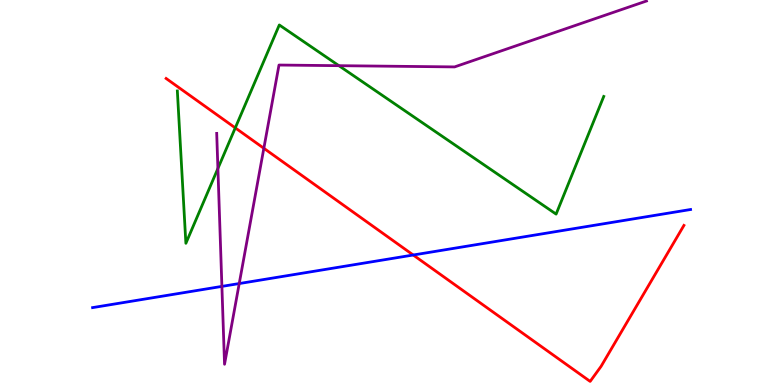[{'lines': ['blue', 'red'], 'intersections': [{'x': 5.33, 'y': 3.38}]}, {'lines': ['green', 'red'], 'intersections': [{'x': 3.04, 'y': 6.68}]}, {'lines': ['purple', 'red'], 'intersections': [{'x': 3.4, 'y': 6.15}]}, {'lines': ['blue', 'green'], 'intersections': []}, {'lines': ['blue', 'purple'], 'intersections': [{'x': 2.86, 'y': 2.56}, {'x': 3.09, 'y': 2.63}]}, {'lines': ['green', 'purple'], 'intersections': [{'x': 2.81, 'y': 5.62}, {'x': 4.37, 'y': 8.29}]}]